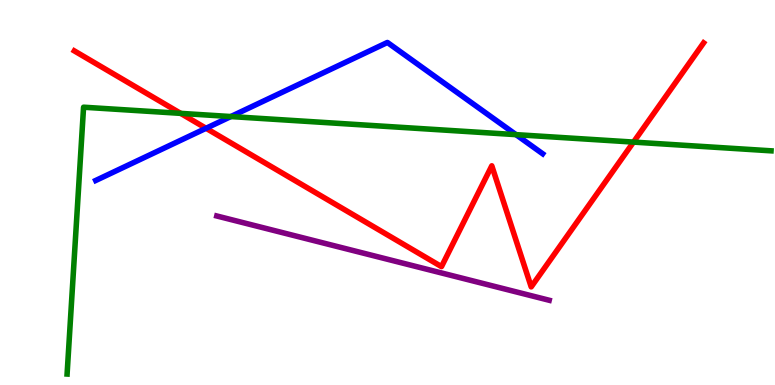[{'lines': ['blue', 'red'], 'intersections': [{'x': 2.66, 'y': 6.67}]}, {'lines': ['green', 'red'], 'intersections': [{'x': 2.33, 'y': 7.06}, {'x': 8.17, 'y': 6.31}]}, {'lines': ['purple', 'red'], 'intersections': []}, {'lines': ['blue', 'green'], 'intersections': [{'x': 2.98, 'y': 6.97}, {'x': 6.66, 'y': 6.5}]}, {'lines': ['blue', 'purple'], 'intersections': []}, {'lines': ['green', 'purple'], 'intersections': []}]